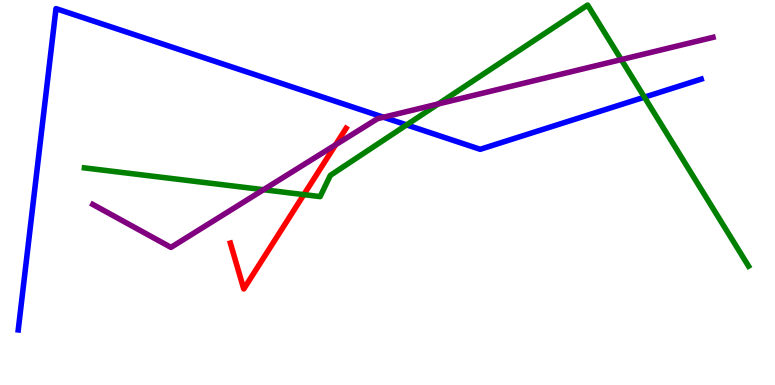[{'lines': ['blue', 'red'], 'intersections': []}, {'lines': ['green', 'red'], 'intersections': [{'x': 3.92, 'y': 4.94}]}, {'lines': ['purple', 'red'], 'intersections': [{'x': 4.33, 'y': 6.24}]}, {'lines': ['blue', 'green'], 'intersections': [{'x': 5.25, 'y': 6.76}, {'x': 8.32, 'y': 7.48}]}, {'lines': ['blue', 'purple'], 'intersections': [{'x': 4.95, 'y': 6.96}]}, {'lines': ['green', 'purple'], 'intersections': [{'x': 3.4, 'y': 5.07}, {'x': 5.65, 'y': 7.3}, {'x': 8.02, 'y': 8.45}]}]